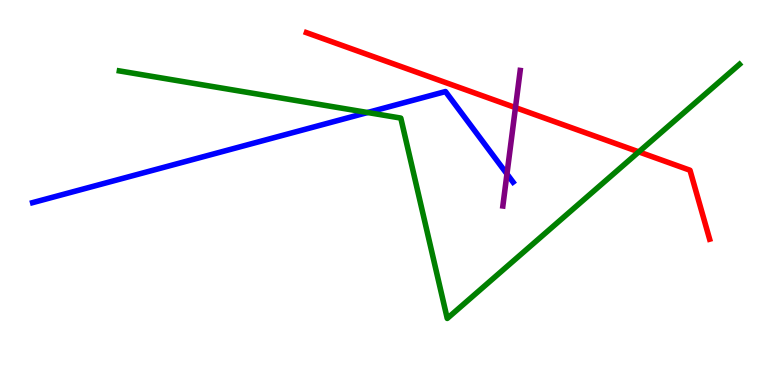[{'lines': ['blue', 'red'], 'intersections': []}, {'lines': ['green', 'red'], 'intersections': [{'x': 8.24, 'y': 6.06}]}, {'lines': ['purple', 'red'], 'intersections': [{'x': 6.65, 'y': 7.2}]}, {'lines': ['blue', 'green'], 'intersections': [{'x': 4.74, 'y': 7.08}]}, {'lines': ['blue', 'purple'], 'intersections': [{'x': 6.54, 'y': 5.48}]}, {'lines': ['green', 'purple'], 'intersections': []}]